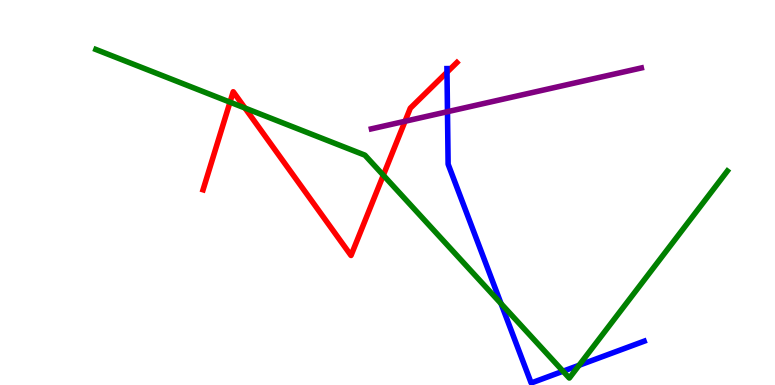[{'lines': ['blue', 'red'], 'intersections': [{'x': 5.77, 'y': 8.12}]}, {'lines': ['green', 'red'], 'intersections': [{'x': 2.97, 'y': 7.35}, {'x': 3.16, 'y': 7.19}, {'x': 4.95, 'y': 5.45}]}, {'lines': ['purple', 'red'], 'intersections': [{'x': 5.23, 'y': 6.85}]}, {'lines': ['blue', 'green'], 'intersections': [{'x': 6.47, 'y': 2.11}, {'x': 7.26, 'y': 0.358}, {'x': 7.47, 'y': 0.512}]}, {'lines': ['blue', 'purple'], 'intersections': [{'x': 5.77, 'y': 7.1}]}, {'lines': ['green', 'purple'], 'intersections': []}]